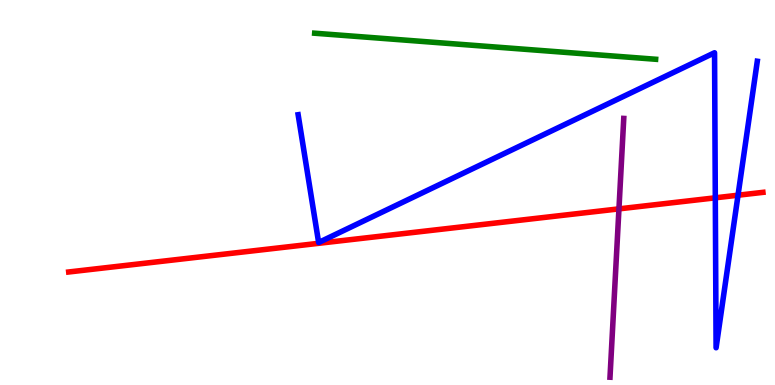[{'lines': ['blue', 'red'], 'intersections': [{'x': 9.23, 'y': 4.86}, {'x': 9.52, 'y': 4.93}]}, {'lines': ['green', 'red'], 'intersections': []}, {'lines': ['purple', 'red'], 'intersections': [{'x': 7.99, 'y': 4.57}]}, {'lines': ['blue', 'green'], 'intersections': []}, {'lines': ['blue', 'purple'], 'intersections': []}, {'lines': ['green', 'purple'], 'intersections': []}]